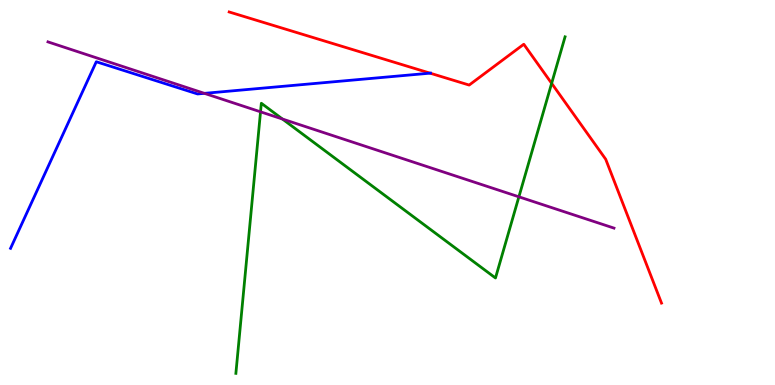[{'lines': ['blue', 'red'], 'intersections': [{'x': 5.55, 'y': 8.1}]}, {'lines': ['green', 'red'], 'intersections': [{'x': 7.12, 'y': 7.84}]}, {'lines': ['purple', 'red'], 'intersections': []}, {'lines': ['blue', 'green'], 'intersections': []}, {'lines': ['blue', 'purple'], 'intersections': [{'x': 2.64, 'y': 7.58}]}, {'lines': ['green', 'purple'], 'intersections': [{'x': 3.36, 'y': 7.1}, {'x': 3.64, 'y': 6.91}, {'x': 6.7, 'y': 4.89}]}]